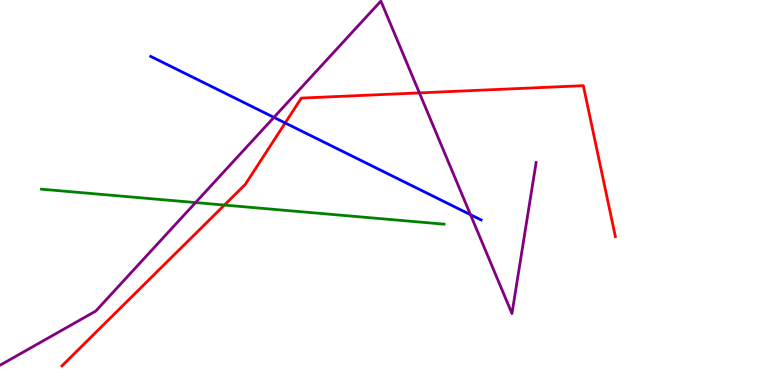[{'lines': ['blue', 'red'], 'intersections': [{'x': 3.68, 'y': 6.81}]}, {'lines': ['green', 'red'], 'intersections': [{'x': 2.9, 'y': 4.67}]}, {'lines': ['purple', 'red'], 'intersections': [{'x': 5.41, 'y': 7.59}]}, {'lines': ['blue', 'green'], 'intersections': []}, {'lines': ['blue', 'purple'], 'intersections': [{'x': 3.53, 'y': 6.95}, {'x': 6.07, 'y': 4.42}]}, {'lines': ['green', 'purple'], 'intersections': [{'x': 2.52, 'y': 4.74}]}]